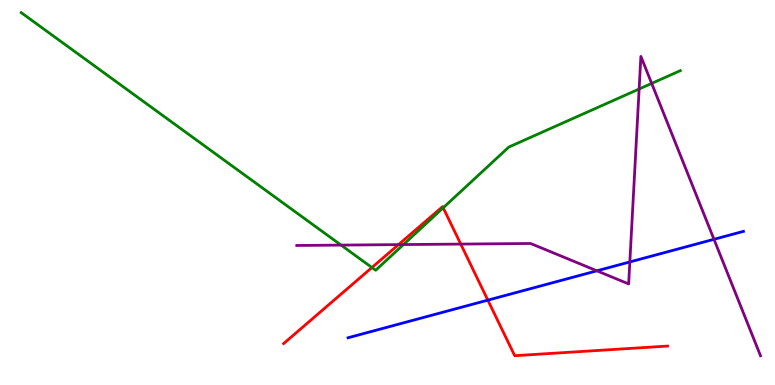[{'lines': ['blue', 'red'], 'intersections': [{'x': 6.29, 'y': 2.2}]}, {'lines': ['green', 'red'], 'intersections': [{'x': 4.8, 'y': 3.05}, {'x': 5.72, 'y': 4.6}]}, {'lines': ['purple', 'red'], 'intersections': [{'x': 5.14, 'y': 3.65}, {'x': 5.95, 'y': 3.66}]}, {'lines': ['blue', 'green'], 'intersections': []}, {'lines': ['blue', 'purple'], 'intersections': [{'x': 7.7, 'y': 2.97}, {'x': 8.13, 'y': 3.2}, {'x': 9.21, 'y': 3.78}]}, {'lines': ['green', 'purple'], 'intersections': [{'x': 4.4, 'y': 3.63}, {'x': 5.21, 'y': 3.65}, {'x': 8.25, 'y': 7.69}, {'x': 8.41, 'y': 7.83}]}]